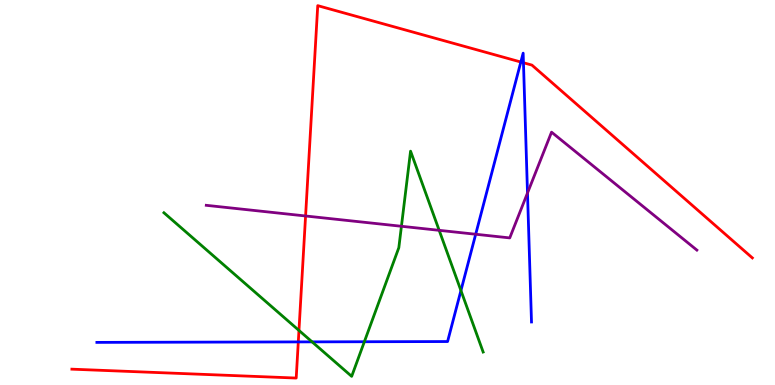[{'lines': ['blue', 'red'], 'intersections': [{'x': 3.85, 'y': 1.12}, {'x': 6.72, 'y': 8.39}, {'x': 6.75, 'y': 8.37}]}, {'lines': ['green', 'red'], 'intersections': [{'x': 3.86, 'y': 1.42}]}, {'lines': ['purple', 'red'], 'intersections': [{'x': 3.94, 'y': 4.39}]}, {'lines': ['blue', 'green'], 'intersections': [{'x': 4.03, 'y': 1.12}, {'x': 4.7, 'y': 1.12}, {'x': 5.95, 'y': 2.45}]}, {'lines': ['blue', 'purple'], 'intersections': [{'x': 6.14, 'y': 3.92}, {'x': 6.81, 'y': 4.99}]}, {'lines': ['green', 'purple'], 'intersections': [{'x': 5.18, 'y': 4.12}, {'x': 5.67, 'y': 4.02}]}]